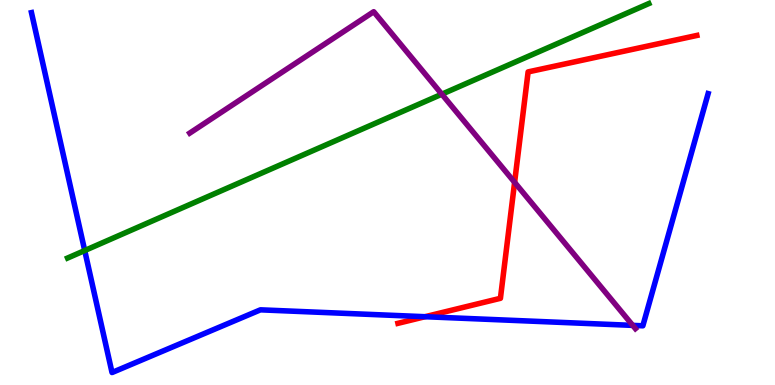[{'lines': ['blue', 'red'], 'intersections': [{'x': 5.48, 'y': 1.77}]}, {'lines': ['green', 'red'], 'intersections': []}, {'lines': ['purple', 'red'], 'intersections': [{'x': 6.64, 'y': 5.26}]}, {'lines': ['blue', 'green'], 'intersections': [{'x': 1.09, 'y': 3.49}]}, {'lines': ['blue', 'purple'], 'intersections': [{'x': 8.16, 'y': 1.55}]}, {'lines': ['green', 'purple'], 'intersections': [{'x': 5.7, 'y': 7.55}]}]